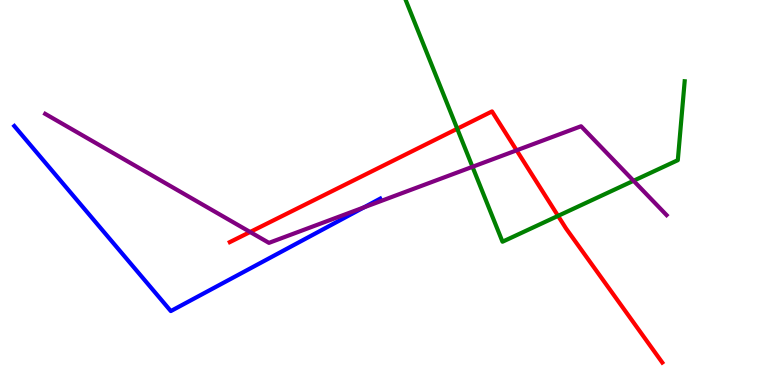[{'lines': ['blue', 'red'], 'intersections': []}, {'lines': ['green', 'red'], 'intersections': [{'x': 5.9, 'y': 6.66}, {'x': 7.2, 'y': 4.39}]}, {'lines': ['purple', 'red'], 'intersections': [{'x': 3.23, 'y': 3.97}, {'x': 6.67, 'y': 6.1}]}, {'lines': ['blue', 'green'], 'intersections': []}, {'lines': ['blue', 'purple'], 'intersections': [{'x': 4.7, 'y': 4.61}]}, {'lines': ['green', 'purple'], 'intersections': [{'x': 6.1, 'y': 5.67}, {'x': 8.17, 'y': 5.3}]}]